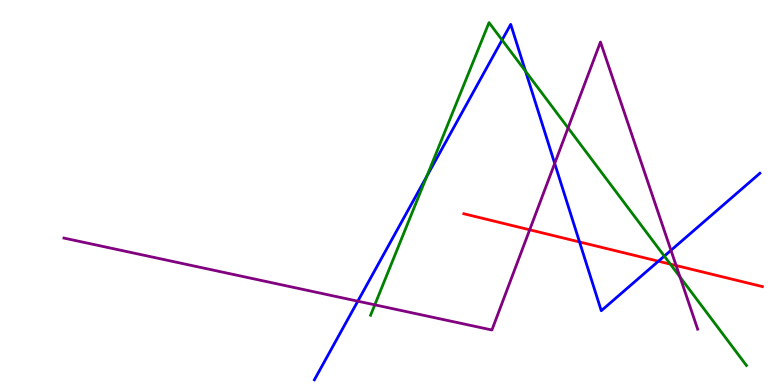[{'lines': ['blue', 'red'], 'intersections': [{'x': 7.48, 'y': 3.72}, {'x': 8.5, 'y': 3.22}]}, {'lines': ['green', 'red'], 'intersections': [{'x': 8.65, 'y': 3.14}]}, {'lines': ['purple', 'red'], 'intersections': [{'x': 6.83, 'y': 4.03}, {'x': 8.72, 'y': 3.1}]}, {'lines': ['blue', 'green'], 'intersections': [{'x': 5.51, 'y': 5.43}, {'x': 6.48, 'y': 8.96}, {'x': 6.78, 'y': 8.15}, {'x': 8.57, 'y': 3.35}]}, {'lines': ['blue', 'purple'], 'intersections': [{'x': 4.62, 'y': 2.18}, {'x': 7.16, 'y': 5.75}, {'x': 8.66, 'y': 3.5}]}, {'lines': ['green', 'purple'], 'intersections': [{'x': 4.84, 'y': 2.08}, {'x': 7.33, 'y': 6.68}, {'x': 8.77, 'y': 2.81}]}]